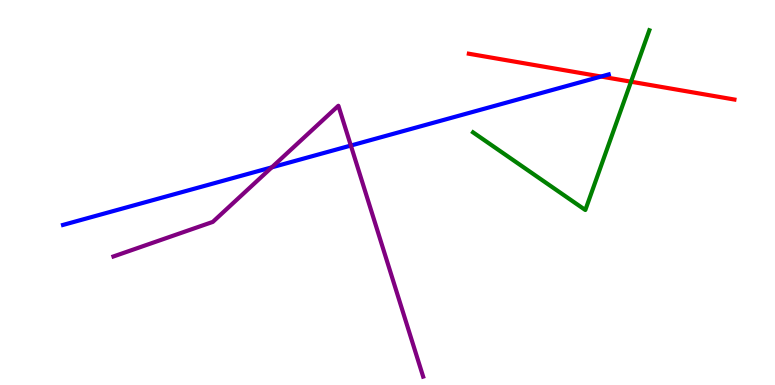[{'lines': ['blue', 'red'], 'intersections': [{'x': 7.76, 'y': 8.01}]}, {'lines': ['green', 'red'], 'intersections': [{'x': 8.14, 'y': 7.88}]}, {'lines': ['purple', 'red'], 'intersections': []}, {'lines': ['blue', 'green'], 'intersections': []}, {'lines': ['blue', 'purple'], 'intersections': [{'x': 3.51, 'y': 5.65}, {'x': 4.53, 'y': 6.22}]}, {'lines': ['green', 'purple'], 'intersections': []}]